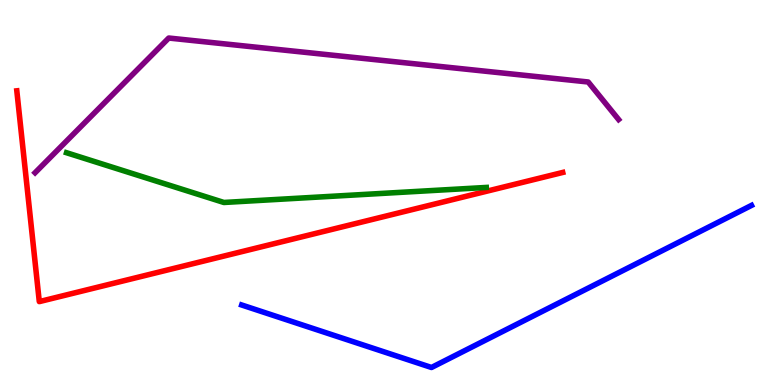[{'lines': ['blue', 'red'], 'intersections': []}, {'lines': ['green', 'red'], 'intersections': []}, {'lines': ['purple', 'red'], 'intersections': []}, {'lines': ['blue', 'green'], 'intersections': []}, {'lines': ['blue', 'purple'], 'intersections': []}, {'lines': ['green', 'purple'], 'intersections': []}]